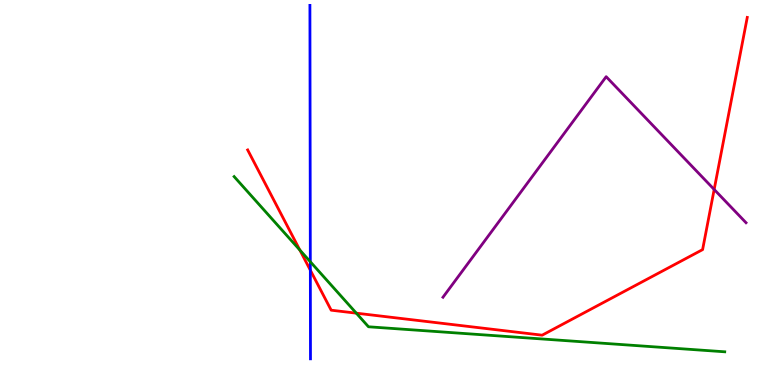[{'lines': ['blue', 'red'], 'intersections': [{'x': 4.0, 'y': 2.98}]}, {'lines': ['green', 'red'], 'intersections': [{'x': 3.87, 'y': 3.51}, {'x': 4.6, 'y': 1.87}]}, {'lines': ['purple', 'red'], 'intersections': [{'x': 9.22, 'y': 5.08}]}, {'lines': ['blue', 'green'], 'intersections': [{'x': 4.0, 'y': 3.2}]}, {'lines': ['blue', 'purple'], 'intersections': []}, {'lines': ['green', 'purple'], 'intersections': []}]